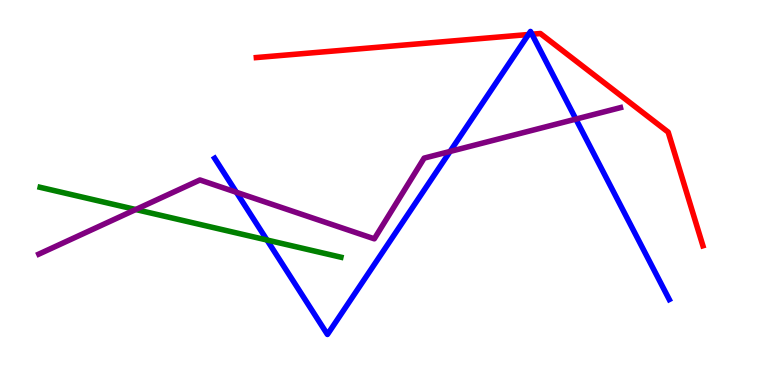[{'lines': ['blue', 'red'], 'intersections': [{'x': 6.82, 'y': 9.1}, {'x': 6.86, 'y': 9.11}]}, {'lines': ['green', 'red'], 'intersections': []}, {'lines': ['purple', 'red'], 'intersections': []}, {'lines': ['blue', 'green'], 'intersections': [{'x': 3.44, 'y': 3.77}]}, {'lines': ['blue', 'purple'], 'intersections': [{'x': 3.05, 'y': 5.01}, {'x': 5.81, 'y': 6.07}, {'x': 7.43, 'y': 6.91}]}, {'lines': ['green', 'purple'], 'intersections': [{'x': 1.75, 'y': 4.56}]}]